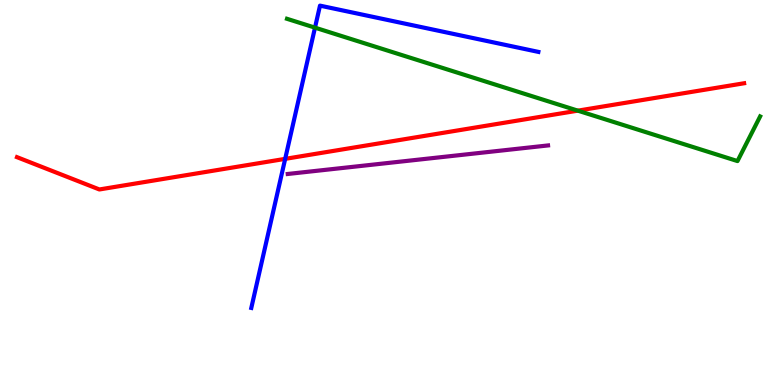[{'lines': ['blue', 'red'], 'intersections': [{'x': 3.68, 'y': 5.87}]}, {'lines': ['green', 'red'], 'intersections': [{'x': 7.46, 'y': 7.13}]}, {'lines': ['purple', 'red'], 'intersections': []}, {'lines': ['blue', 'green'], 'intersections': [{'x': 4.06, 'y': 9.28}]}, {'lines': ['blue', 'purple'], 'intersections': []}, {'lines': ['green', 'purple'], 'intersections': []}]